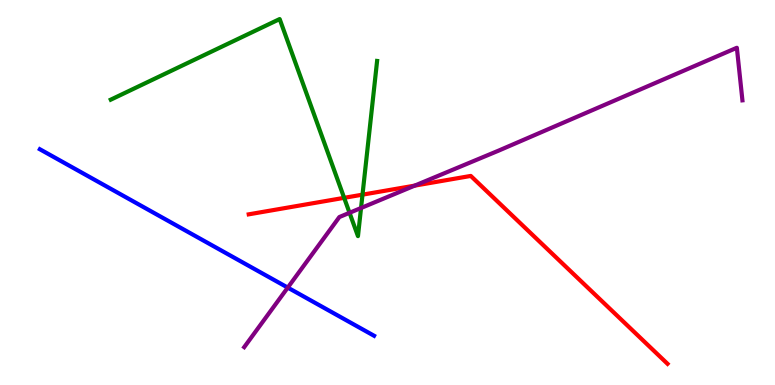[{'lines': ['blue', 'red'], 'intersections': []}, {'lines': ['green', 'red'], 'intersections': [{'x': 4.44, 'y': 4.86}, {'x': 4.68, 'y': 4.94}]}, {'lines': ['purple', 'red'], 'intersections': [{'x': 5.35, 'y': 5.18}]}, {'lines': ['blue', 'green'], 'intersections': []}, {'lines': ['blue', 'purple'], 'intersections': [{'x': 3.71, 'y': 2.53}]}, {'lines': ['green', 'purple'], 'intersections': [{'x': 4.51, 'y': 4.47}, {'x': 4.66, 'y': 4.6}]}]